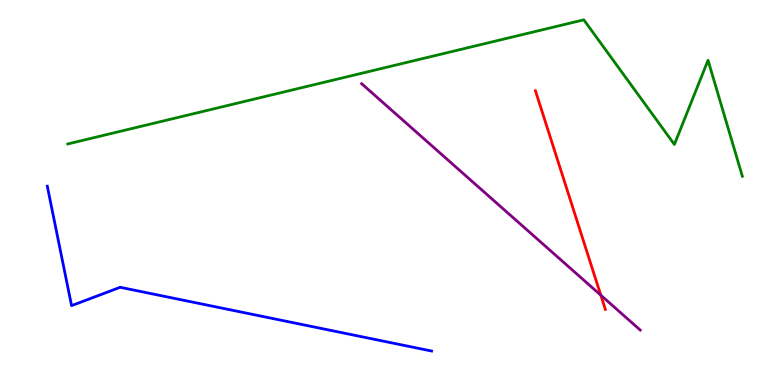[{'lines': ['blue', 'red'], 'intersections': []}, {'lines': ['green', 'red'], 'intersections': []}, {'lines': ['purple', 'red'], 'intersections': [{'x': 7.75, 'y': 2.33}]}, {'lines': ['blue', 'green'], 'intersections': []}, {'lines': ['blue', 'purple'], 'intersections': []}, {'lines': ['green', 'purple'], 'intersections': []}]